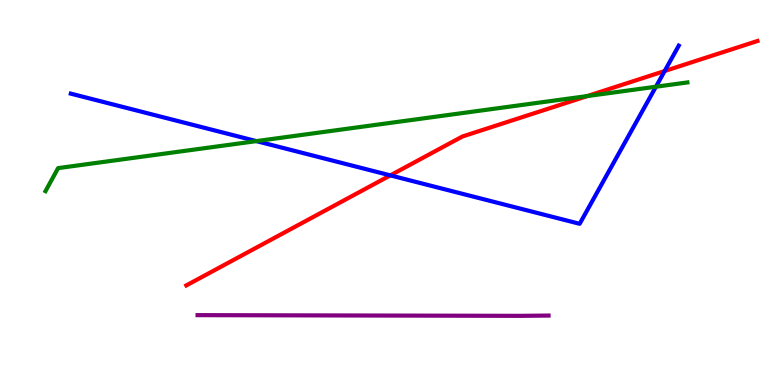[{'lines': ['blue', 'red'], 'intersections': [{'x': 5.04, 'y': 5.44}, {'x': 8.58, 'y': 8.15}]}, {'lines': ['green', 'red'], 'intersections': [{'x': 7.58, 'y': 7.51}]}, {'lines': ['purple', 'red'], 'intersections': []}, {'lines': ['blue', 'green'], 'intersections': [{'x': 3.31, 'y': 6.33}, {'x': 8.46, 'y': 7.75}]}, {'lines': ['blue', 'purple'], 'intersections': []}, {'lines': ['green', 'purple'], 'intersections': []}]